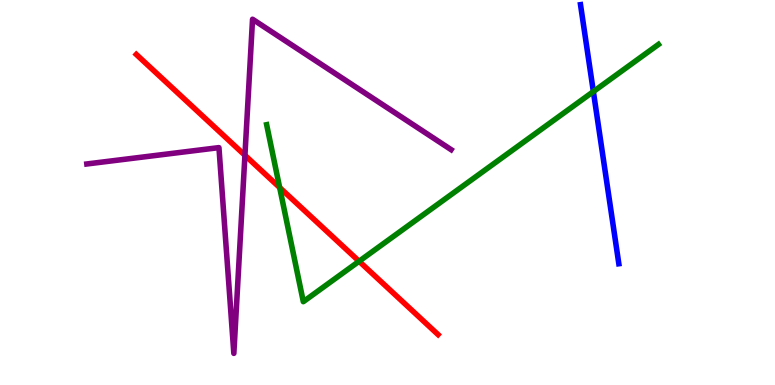[{'lines': ['blue', 'red'], 'intersections': []}, {'lines': ['green', 'red'], 'intersections': [{'x': 3.61, 'y': 5.13}, {'x': 4.63, 'y': 3.21}]}, {'lines': ['purple', 'red'], 'intersections': [{'x': 3.16, 'y': 5.97}]}, {'lines': ['blue', 'green'], 'intersections': [{'x': 7.66, 'y': 7.62}]}, {'lines': ['blue', 'purple'], 'intersections': []}, {'lines': ['green', 'purple'], 'intersections': []}]